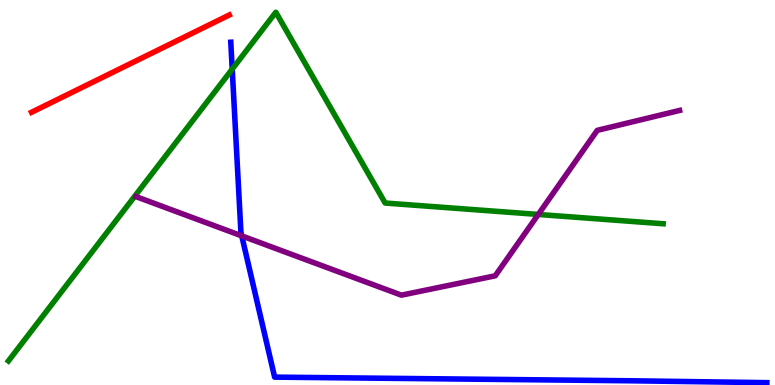[{'lines': ['blue', 'red'], 'intersections': []}, {'lines': ['green', 'red'], 'intersections': []}, {'lines': ['purple', 'red'], 'intersections': []}, {'lines': ['blue', 'green'], 'intersections': [{'x': 3.0, 'y': 8.21}]}, {'lines': ['blue', 'purple'], 'intersections': [{'x': 3.12, 'y': 3.87}]}, {'lines': ['green', 'purple'], 'intersections': [{'x': 6.95, 'y': 4.43}]}]